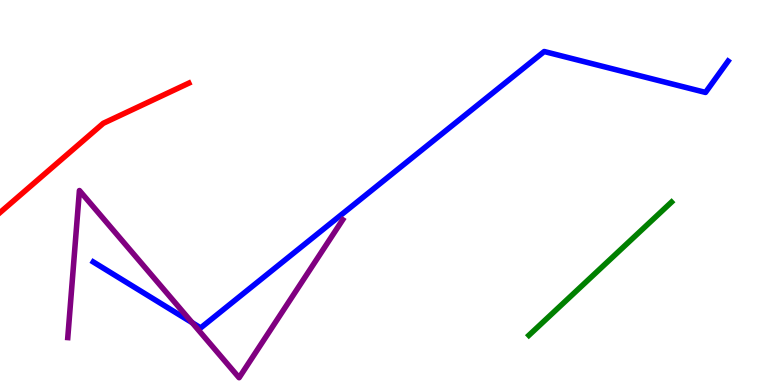[{'lines': ['blue', 'red'], 'intersections': []}, {'lines': ['green', 'red'], 'intersections': []}, {'lines': ['purple', 'red'], 'intersections': []}, {'lines': ['blue', 'green'], 'intersections': []}, {'lines': ['blue', 'purple'], 'intersections': [{'x': 2.48, 'y': 1.62}]}, {'lines': ['green', 'purple'], 'intersections': []}]